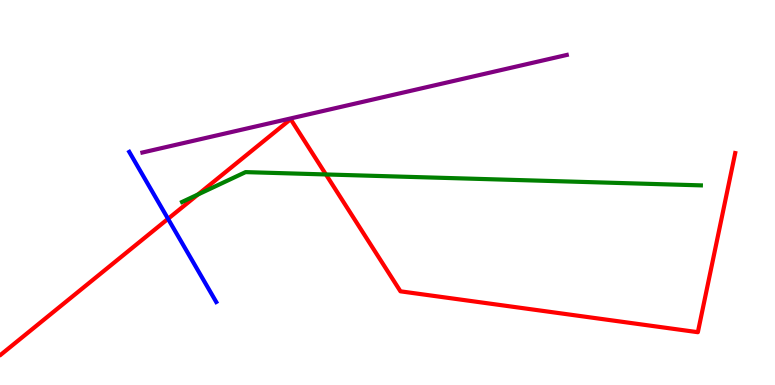[{'lines': ['blue', 'red'], 'intersections': [{'x': 2.17, 'y': 4.32}]}, {'lines': ['green', 'red'], 'intersections': [{'x': 2.55, 'y': 4.95}, {'x': 4.21, 'y': 5.47}]}, {'lines': ['purple', 'red'], 'intersections': []}, {'lines': ['blue', 'green'], 'intersections': []}, {'lines': ['blue', 'purple'], 'intersections': []}, {'lines': ['green', 'purple'], 'intersections': []}]